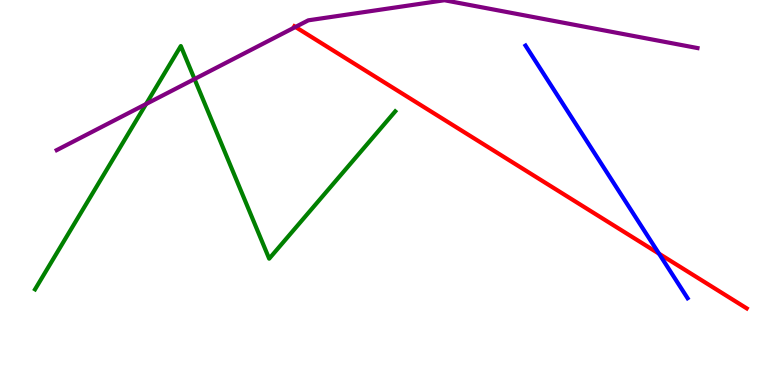[{'lines': ['blue', 'red'], 'intersections': [{'x': 8.5, 'y': 3.41}]}, {'lines': ['green', 'red'], 'intersections': []}, {'lines': ['purple', 'red'], 'intersections': [{'x': 3.81, 'y': 9.3}]}, {'lines': ['blue', 'green'], 'intersections': []}, {'lines': ['blue', 'purple'], 'intersections': []}, {'lines': ['green', 'purple'], 'intersections': [{'x': 1.88, 'y': 7.3}, {'x': 2.51, 'y': 7.95}]}]